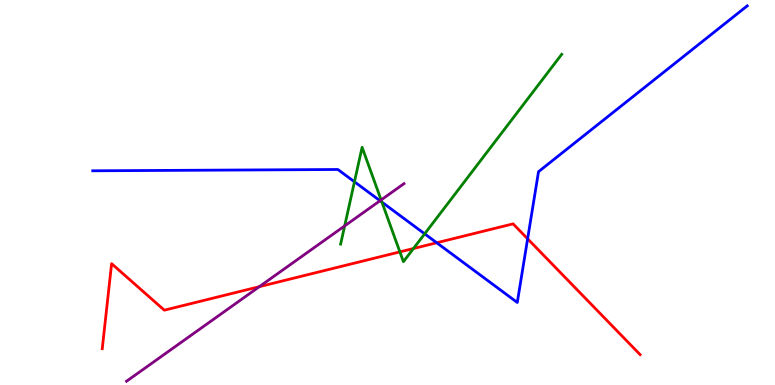[{'lines': ['blue', 'red'], 'intersections': [{'x': 5.64, 'y': 3.69}, {'x': 6.81, 'y': 3.8}]}, {'lines': ['green', 'red'], 'intersections': [{'x': 5.16, 'y': 3.46}, {'x': 5.33, 'y': 3.54}]}, {'lines': ['purple', 'red'], 'intersections': [{'x': 3.35, 'y': 2.55}]}, {'lines': ['blue', 'green'], 'intersections': [{'x': 4.57, 'y': 5.28}, {'x': 4.93, 'y': 4.75}, {'x': 5.48, 'y': 3.93}]}, {'lines': ['blue', 'purple'], 'intersections': [{'x': 4.9, 'y': 4.79}]}, {'lines': ['green', 'purple'], 'intersections': [{'x': 4.45, 'y': 4.13}, {'x': 4.92, 'y': 4.81}]}]